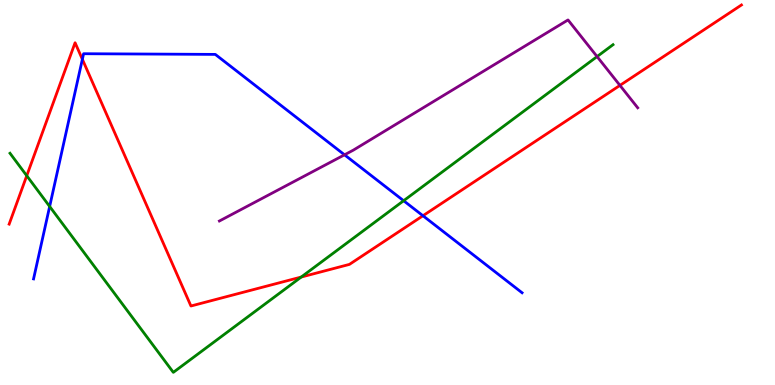[{'lines': ['blue', 'red'], 'intersections': [{'x': 1.06, 'y': 8.46}, {'x': 5.46, 'y': 4.4}]}, {'lines': ['green', 'red'], 'intersections': [{'x': 0.345, 'y': 5.44}, {'x': 3.89, 'y': 2.8}]}, {'lines': ['purple', 'red'], 'intersections': [{'x': 8.0, 'y': 7.78}]}, {'lines': ['blue', 'green'], 'intersections': [{'x': 0.641, 'y': 4.64}, {'x': 5.21, 'y': 4.79}]}, {'lines': ['blue', 'purple'], 'intersections': [{'x': 4.45, 'y': 5.98}]}, {'lines': ['green', 'purple'], 'intersections': [{'x': 7.7, 'y': 8.53}]}]